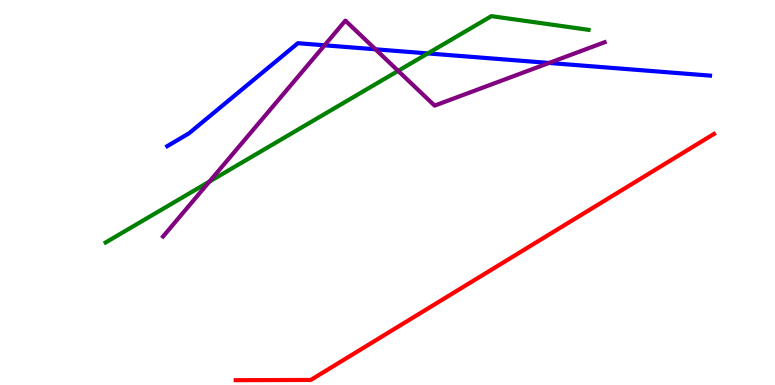[{'lines': ['blue', 'red'], 'intersections': []}, {'lines': ['green', 'red'], 'intersections': []}, {'lines': ['purple', 'red'], 'intersections': []}, {'lines': ['blue', 'green'], 'intersections': [{'x': 5.52, 'y': 8.61}]}, {'lines': ['blue', 'purple'], 'intersections': [{'x': 4.19, 'y': 8.82}, {'x': 4.84, 'y': 8.72}, {'x': 7.08, 'y': 8.36}]}, {'lines': ['green', 'purple'], 'intersections': [{'x': 2.7, 'y': 5.28}, {'x': 5.14, 'y': 8.16}]}]